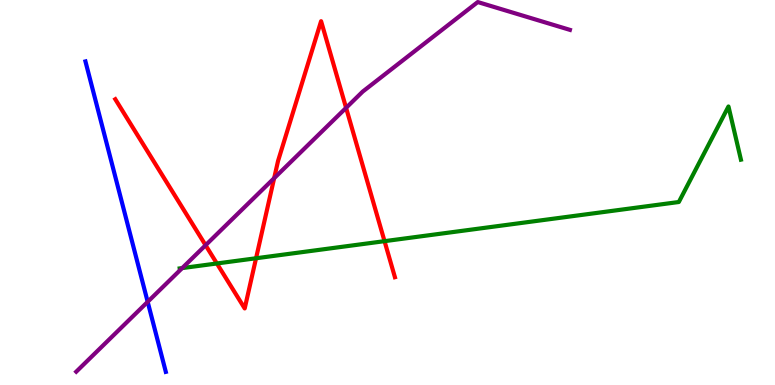[{'lines': ['blue', 'red'], 'intersections': []}, {'lines': ['green', 'red'], 'intersections': [{'x': 2.8, 'y': 3.16}, {'x': 3.3, 'y': 3.29}, {'x': 4.96, 'y': 3.74}]}, {'lines': ['purple', 'red'], 'intersections': [{'x': 2.65, 'y': 3.63}, {'x': 3.54, 'y': 5.37}, {'x': 4.47, 'y': 7.2}]}, {'lines': ['blue', 'green'], 'intersections': []}, {'lines': ['blue', 'purple'], 'intersections': [{'x': 1.91, 'y': 2.16}]}, {'lines': ['green', 'purple'], 'intersections': [{'x': 2.35, 'y': 3.04}]}]